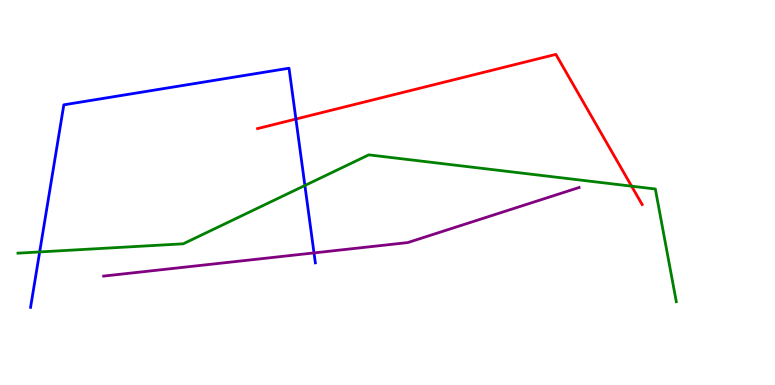[{'lines': ['blue', 'red'], 'intersections': [{'x': 3.82, 'y': 6.91}]}, {'lines': ['green', 'red'], 'intersections': [{'x': 8.15, 'y': 5.16}]}, {'lines': ['purple', 'red'], 'intersections': []}, {'lines': ['blue', 'green'], 'intersections': [{'x': 0.512, 'y': 3.46}, {'x': 3.93, 'y': 5.18}]}, {'lines': ['blue', 'purple'], 'intersections': [{'x': 4.05, 'y': 3.43}]}, {'lines': ['green', 'purple'], 'intersections': []}]